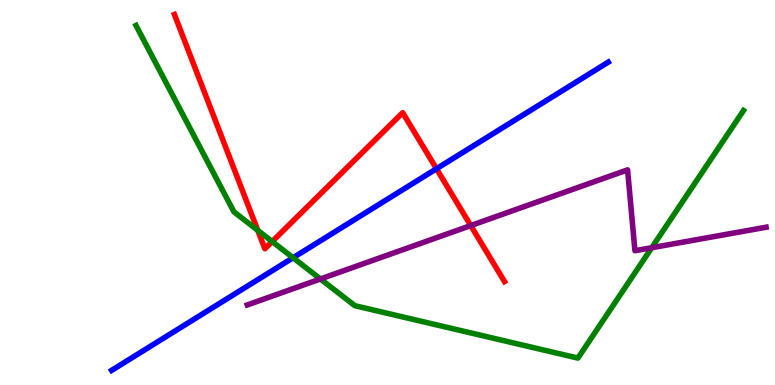[{'lines': ['blue', 'red'], 'intersections': [{'x': 5.63, 'y': 5.62}]}, {'lines': ['green', 'red'], 'intersections': [{'x': 3.33, 'y': 4.02}, {'x': 3.51, 'y': 3.73}]}, {'lines': ['purple', 'red'], 'intersections': [{'x': 6.07, 'y': 4.14}]}, {'lines': ['blue', 'green'], 'intersections': [{'x': 3.78, 'y': 3.31}]}, {'lines': ['blue', 'purple'], 'intersections': []}, {'lines': ['green', 'purple'], 'intersections': [{'x': 4.13, 'y': 2.75}, {'x': 8.41, 'y': 3.57}]}]